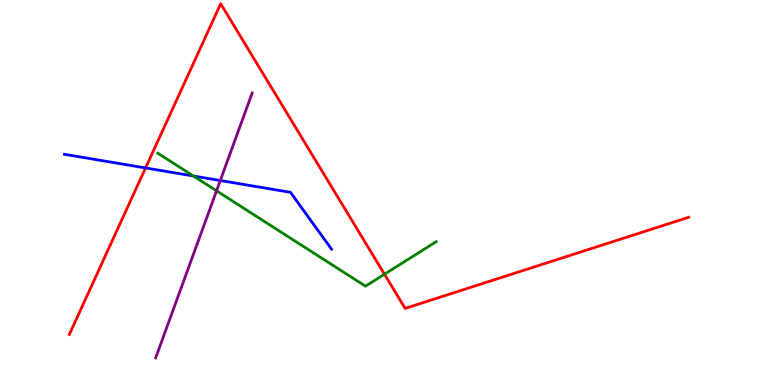[{'lines': ['blue', 'red'], 'intersections': [{'x': 1.88, 'y': 5.64}]}, {'lines': ['green', 'red'], 'intersections': [{'x': 4.96, 'y': 2.88}]}, {'lines': ['purple', 'red'], 'intersections': []}, {'lines': ['blue', 'green'], 'intersections': [{'x': 2.5, 'y': 5.43}]}, {'lines': ['blue', 'purple'], 'intersections': [{'x': 2.84, 'y': 5.31}]}, {'lines': ['green', 'purple'], 'intersections': [{'x': 2.79, 'y': 5.04}]}]